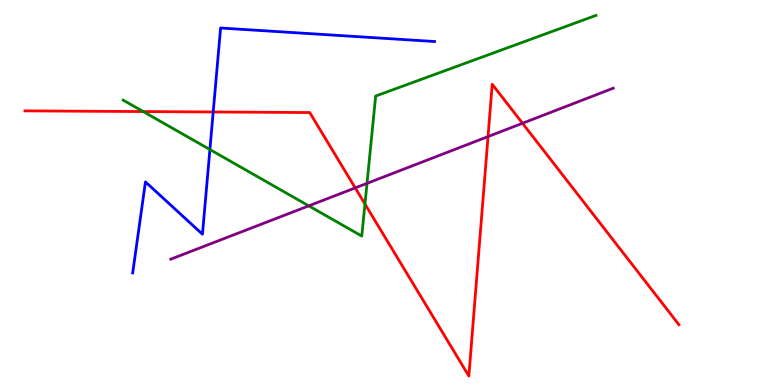[{'lines': ['blue', 'red'], 'intersections': [{'x': 2.75, 'y': 7.09}]}, {'lines': ['green', 'red'], 'intersections': [{'x': 1.85, 'y': 7.1}, {'x': 4.71, 'y': 4.7}]}, {'lines': ['purple', 'red'], 'intersections': [{'x': 4.58, 'y': 5.12}, {'x': 6.3, 'y': 6.45}, {'x': 6.74, 'y': 6.8}]}, {'lines': ['blue', 'green'], 'intersections': [{'x': 2.71, 'y': 6.12}]}, {'lines': ['blue', 'purple'], 'intersections': []}, {'lines': ['green', 'purple'], 'intersections': [{'x': 3.98, 'y': 4.65}, {'x': 4.74, 'y': 5.24}]}]